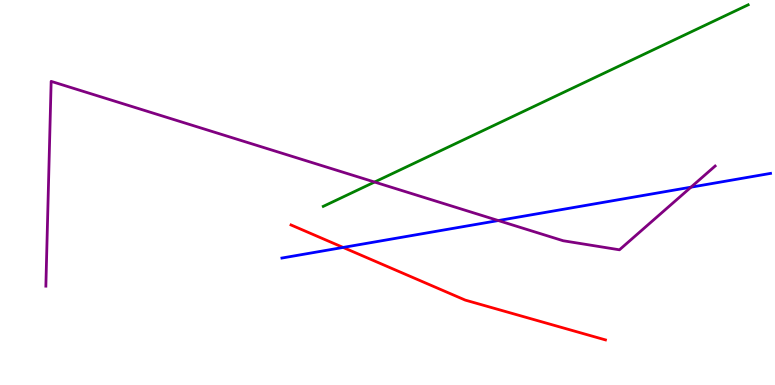[{'lines': ['blue', 'red'], 'intersections': [{'x': 4.43, 'y': 3.57}]}, {'lines': ['green', 'red'], 'intersections': []}, {'lines': ['purple', 'red'], 'intersections': []}, {'lines': ['blue', 'green'], 'intersections': []}, {'lines': ['blue', 'purple'], 'intersections': [{'x': 6.43, 'y': 4.27}, {'x': 8.92, 'y': 5.14}]}, {'lines': ['green', 'purple'], 'intersections': [{'x': 4.83, 'y': 5.27}]}]